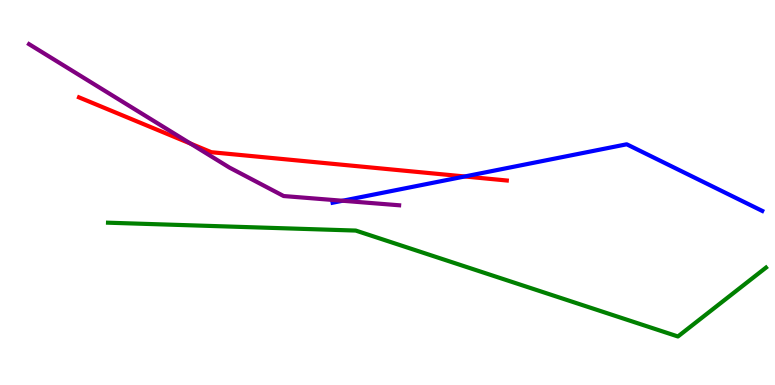[{'lines': ['blue', 'red'], 'intersections': [{'x': 6.0, 'y': 5.42}]}, {'lines': ['green', 'red'], 'intersections': []}, {'lines': ['purple', 'red'], 'intersections': [{'x': 2.46, 'y': 6.27}]}, {'lines': ['blue', 'green'], 'intersections': []}, {'lines': ['blue', 'purple'], 'intersections': [{'x': 4.42, 'y': 4.79}]}, {'lines': ['green', 'purple'], 'intersections': []}]